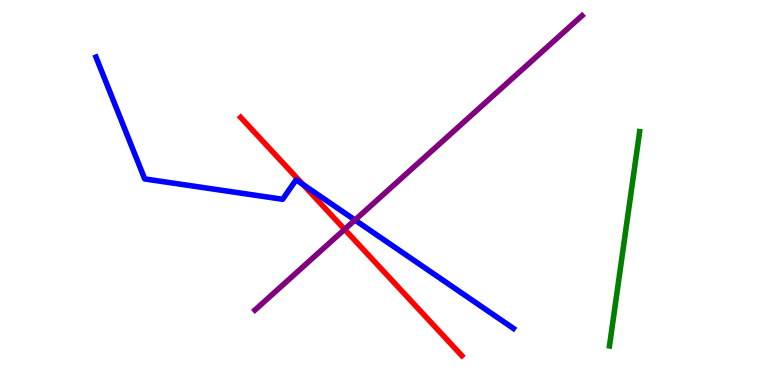[{'lines': ['blue', 'red'], 'intersections': [{'x': 3.91, 'y': 5.21}]}, {'lines': ['green', 'red'], 'intersections': []}, {'lines': ['purple', 'red'], 'intersections': [{'x': 4.45, 'y': 4.04}]}, {'lines': ['blue', 'green'], 'intersections': []}, {'lines': ['blue', 'purple'], 'intersections': [{'x': 4.58, 'y': 4.28}]}, {'lines': ['green', 'purple'], 'intersections': []}]